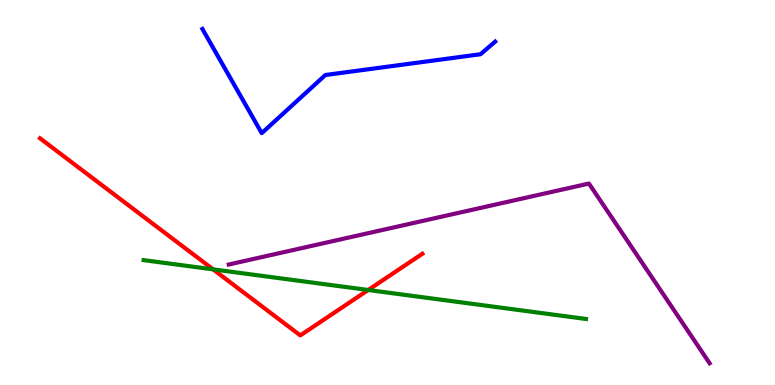[{'lines': ['blue', 'red'], 'intersections': []}, {'lines': ['green', 'red'], 'intersections': [{'x': 2.75, 'y': 3.0}, {'x': 4.75, 'y': 2.47}]}, {'lines': ['purple', 'red'], 'intersections': []}, {'lines': ['blue', 'green'], 'intersections': []}, {'lines': ['blue', 'purple'], 'intersections': []}, {'lines': ['green', 'purple'], 'intersections': []}]